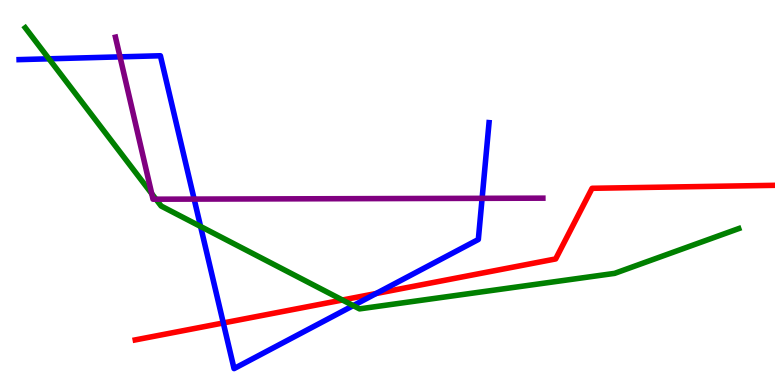[{'lines': ['blue', 'red'], 'intersections': [{'x': 2.88, 'y': 1.61}, {'x': 4.85, 'y': 2.38}]}, {'lines': ['green', 'red'], 'intersections': [{'x': 4.42, 'y': 2.21}]}, {'lines': ['purple', 'red'], 'intersections': []}, {'lines': ['blue', 'green'], 'intersections': [{'x': 0.632, 'y': 8.47}, {'x': 2.59, 'y': 4.12}, {'x': 4.56, 'y': 2.06}]}, {'lines': ['blue', 'purple'], 'intersections': [{'x': 1.55, 'y': 8.52}, {'x': 2.51, 'y': 4.83}, {'x': 6.22, 'y': 4.85}]}, {'lines': ['green', 'purple'], 'intersections': [{'x': 1.96, 'y': 4.97}, {'x': 2.01, 'y': 4.83}]}]